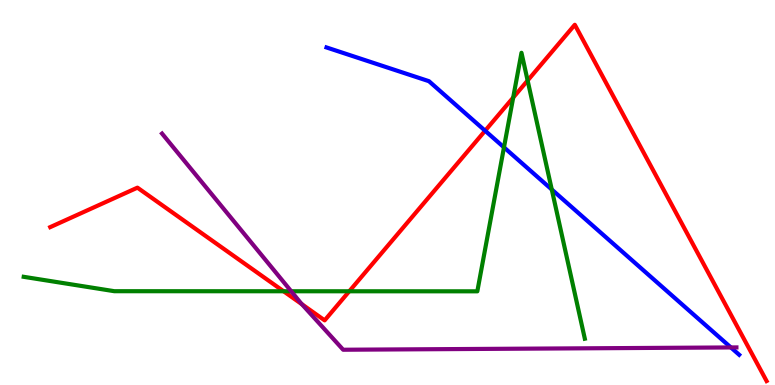[{'lines': ['blue', 'red'], 'intersections': [{'x': 6.26, 'y': 6.6}]}, {'lines': ['green', 'red'], 'intersections': [{'x': 3.66, 'y': 2.43}, {'x': 4.51, 'y': 2.43}, {'x': 6.62, 'y': 7.47}, {'x': 6.81, 'y': 7.91}]}, {'lines': ['purple', 'red'], 'intersections': [{'x': 3.9, 'y': 2.1}]}, {'lines': ['blue', 'green'], 'intersections': [{'x': 6.5, 'y': 6.17}, {'x': 7.12, 'y': 5.08}]}, {'lines': ['blue', 'purple'], 'intersections': [{'x': 9.43, 'y': 0.975}]}, {'lines': ['green', 'purple'], 'intersections': [{'x': 3.76, 'y': 2.43}]}]